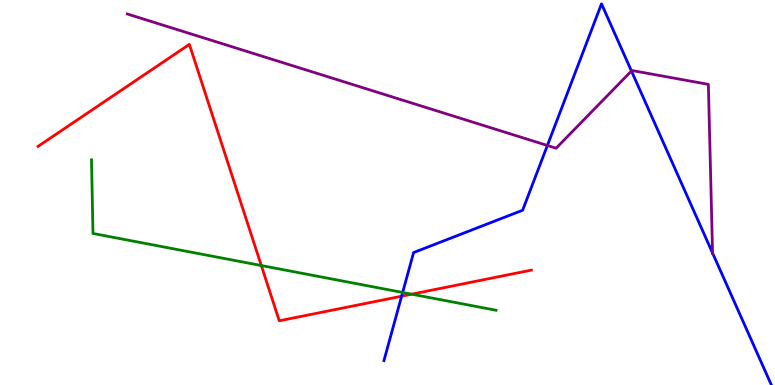[{'lines': ['blue', 'red'], 'intersections': [{'x': 5.18, 'y': 2.31}]}, {'lines': ['green', 'red'], 'intersections': [{'x': 3.37, 'y': 3.1}, {'x': 5.31, 'y': 2.36}]}, {'lines': ['purple', 'red'], 'intersections': []}, {'lines': ['blue', 'green'], 'intersections': [{'x': 5.2, 'y': 2.4}]}, {'lines': ['blue', 'purple'], 'intersections': [{'x': 7.06, 'y': 6.22}, {'x': 8.15, 'y': 8.16}, {'x': 9.19, 'y': 3.43}]}, {'lines': ['green', 'purple'], 'intersections': []}]